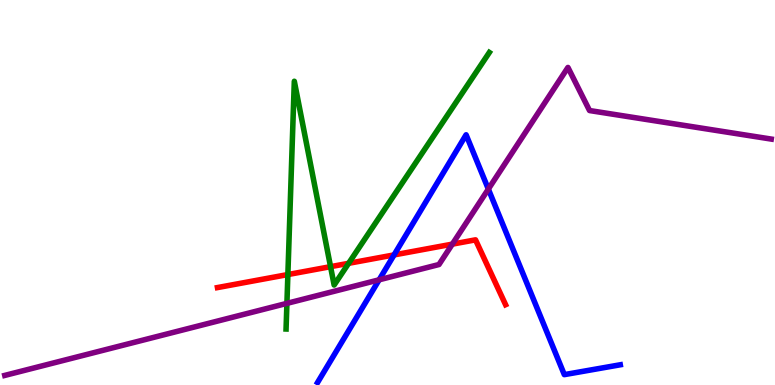[{'lines': ['blue', 'red'], 'intersections': [{'x': 5.08, 'y': 3.38}]}, {'lines': ['green', 'red'], 'intersections': [{'x': 3.71, 'y': 2.87}, {'x': 4.27, 'y': 3.07}, {'x': 4.5, 'y': 3.16}]}, {'lines': ['purple', 'red'], 'intersections': [{'x': 5.84, 'y': 3.66}]}, {'lines': ['blue', 'green'], 'intersections': []}, {'lines': ['blue', 'purple'], 'intersections': [{'x': 4.89, 'y': 2.73}, {'x': 6.3, 'y': 5.09}]}, {'lines': ['green', 'purple'], 'intersections': [{'x': 3.7, 'y': 2.12}]}]